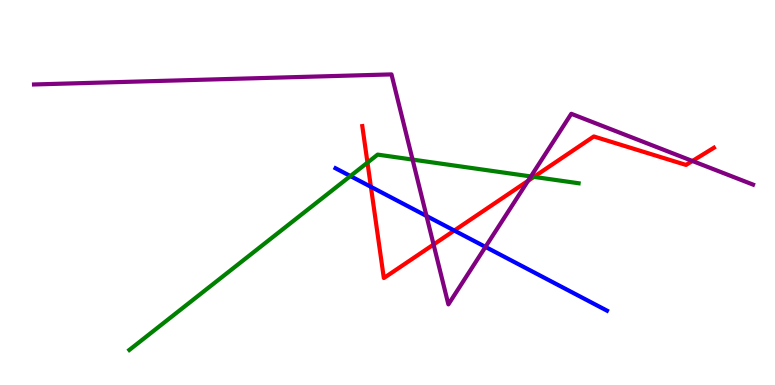[{'lines': ['blue', 'red'], 'intersections': [{'x': 4.79, 'y': 5.15}, {'x': 5.86, 'y': 4.01}]}, {'lines': ['green', 'red'], 'intersections': [{'x': 4.74, 'y': 5.78}, {'x': 6.89, 'y': 5.41}]}, {'lines': ['purple', 'red'], 'intersections': [{'x': 5.59, 'y': 3.65}, {'x': 6.81, 'y': 5.3}, {'x': 8.93, 'y': 5.82}]}, {'lines': ['blue', 'green'], 'intersections': [{'x': 4.52, 'y': 5.43}]}, {'lines': ['blue', 'purple'], 'intersections': [{'x': 5.5, 'y': 4.39}, {'x': 6.26, 'y': 3.59}]}, {'lines': ['green', 'purple'], 'intersections': [{'x': 5.32, 'y': 5.85}, {'x': 6.85, 'y': 5.42}]}]